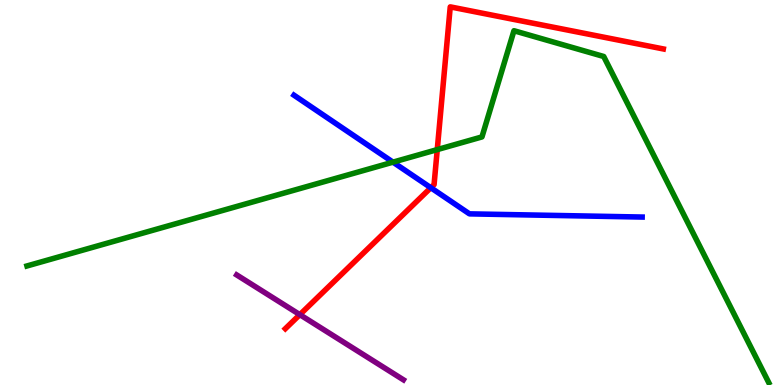[{'lines': ['blue', 'red'], 'intersections': [{'x': 5.56, 'y': 5.12}]}, {'lines': ['green', 'red'], 'intersections': [{'x': 5.64, 'y': 6.11}]}, {'lines': ['purple', 'red'], 'intersections': [{'x': 3.87, 'y': 1.83}]}, {'lines': ['blue', 'green'], 'intersections': [{'x': 5.07, 'y': 5.79}]}, {'lines': ['blue', 'purple'], 'intersections': []}, {'lines': ['green', 'purple'], 'intersections': []}]